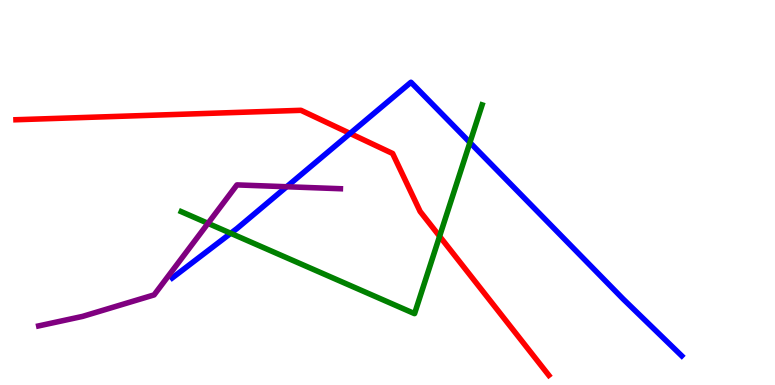[{'lines': ['blue', 'red'], 'intersections': [{'x': 4.52, 'y': 6.53}]}, {'lines': ['green', 'red'], 'intersections': [{'x': 5.67, 'y': 3.86}]}, {'lines': ['purple', 'red'], 'intersections': []}, {'lines': ['blue', 'green'], 'intersections': [{'x': 2.98, 'y': 3.94}, {'x': 6.06, 'y': 6.3}]}, {'lines': ['blue', 'purple'], 'intersections': [{'x': 3.7, 'y': 5.15}]}, {'lines': ['green', 'purple'], 'intersections': [{'x': 2.68, 'y': 4.2}]}]